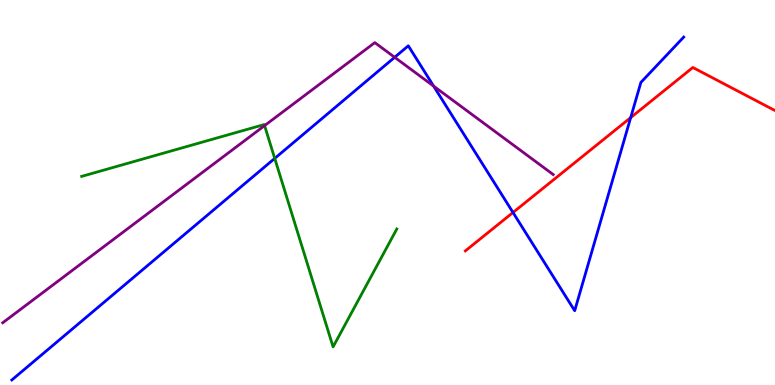[{'lines': ['blue', 'red'], 'intersections': [{'x': 6.62, 'y': 4.48}, {'x': 8.14, 'y': 6.95}]}, {'lines': ['green', 'red'], 'intersections': []}, {'lines': ['purple', 'red'], 'intersections': []}, {'lines': ['blue', 'green'], 'intersections': [{'x': 3.54, 'y': 5.89}]}, {'lines': ['blue', 'purple'], 'intersections': [{'x': 5.09, 'y': 8.51}, {'x': 5.59, 'y': 7.76}]}, {'lines': ['green', 'purple'], 'intersections': [{'x': 3.41, 'y': 6.74}]}]